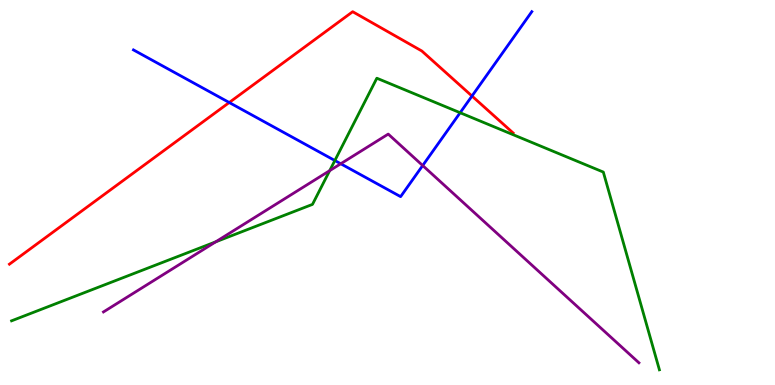[{'lines': ['blue', 'red'], 'intersections': [{'x': 2.96, 'y': 7.34}, {'x': 6.09, 'y': 7.51}]}, {'lines': ['green', 'red'], 'intersections': []}, {'lines': ['purple', 'red'], 'intersections': []}, {'lines': ['blue', 'green'], 'intersections': [{'x': 4.32, 'y': 5.83}, {'x': 5.94, 'y': 7.07}]}, {'lines': ['blue', 'purple'], 'intersections': [{'x': 4.4, 'y': 5.75}, {'x': 5.45, 'y': 5.7}]}, {'lines': ['green', 'purple'], 'intersections': [{'x': 2.78, 'y': 3.72}, {'x': 4.25, 'y': 5.57}]}]